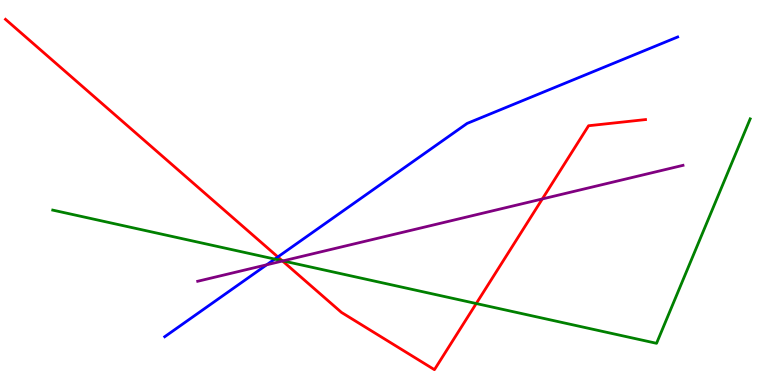[{'lines': ['blue', 'red'], 'intersections': [{'x': 3.59, 'y': 3.33}]}, {'lines': ['green', 'red'], 'intersections': [{'x': 3.64, 'y': 3.23}, {'x': 6.14, 'y': 2.12}]}, {'lines': ['purple', 'red'], 'intersections': [{'x': 3.65, 'y': 3.22}, {'x': 7.0, 'y': 4.83}]}, {'lines': ['blue', 'green'], 'intersections': [{'x': 3.55, 'y': 3.27}]}, {'lines': ['blue', 'purple'], 'intersections': [{'x': 3.44, 'y': 3.12}]}, {'lines': ['green', 'purple'], 'intersections': [{'x': 3.65, 'y': 3.22}]}]